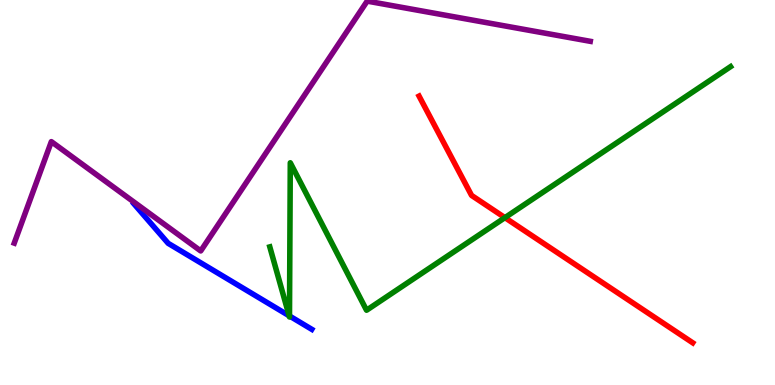[{'lines': ['blue', 'red'], 'intersections': []}, {'lines': ['green', 'red'], 'intersections': [{'x': 6.52, 'y': 4.35}]}, {'lines': ['purple', 'red'], 'intersections': []}, {'lines': ['blue', 'green'], 'intersections': [{'x': 3.73, 'y': 1.8}, {'x': 3.74, 'y': 1.79}]}, {'lines': ['blue', 'purple'], 'intersections': []}, {'lines': ['green', 'purple'], 'intersections': []}]